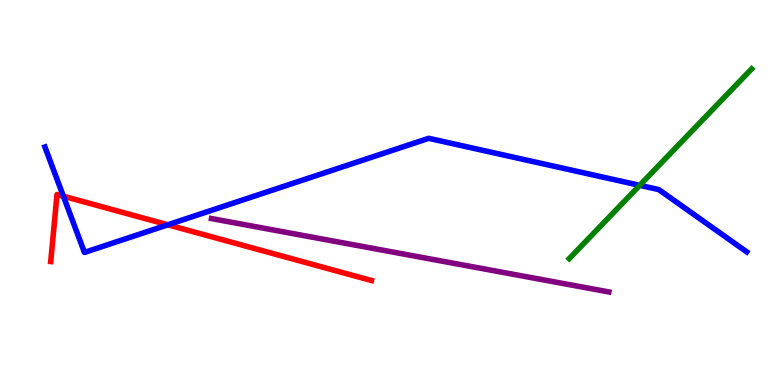[{'lines': ['blue', 'red'], 'intersections': [{'x': 0.818, 'y': 4.9}, {'x': 2.17, 'y': 4.16}]}, {'lines': ['green', 'red'], 'intersections': []}, {'lines': ['purple', 'red'], 'intersections': []}, {'lines': ['blue', 'green'], 'intersections': [{'x': 8.25, 'y': 5.19}]}, {'lines': ['blue', 'purple'], 'intersections': []}, {'lines': ['green', 'purple'], 'intersections': []}]